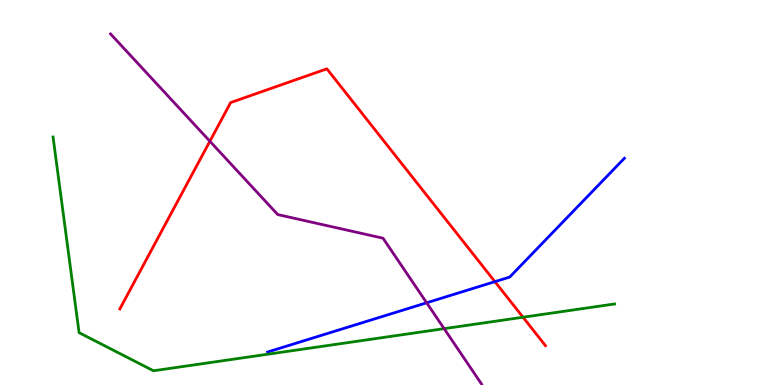[{'lines': ['blue', 'red'], 'intersections': [{'x': 6.39, 'y': 2.68}]}, {'lines': ['green', 'red'], 'intersections': [{'x': 6.75, 'y': 1.76}]}, {'lines': ['purple', 'red'], 'intersections': [{'x': 2.71, 'y': 6.33}]}, {'lines': ['blue', 'green'], 'intersections': []}, {'lines': ['blue', 'purple'], 'intersections': [{'x': 5.51, 'y': 2.14}]}, {'lines': ['green', 'purple'], 'intersections': [{'x': 5.73, 'y': 1.46}]}]